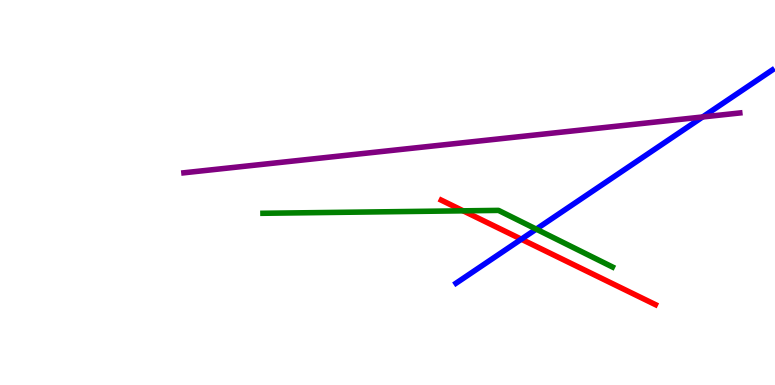[{'lines': ['blue', 'red'], 'intersections': [{'x': 6.73, 'y': 3.79}]}, {'lines': ['green', 'red'], 'intersections': [{'x': 5.98, 'y': 4.52}]}, {'lines': ['purple', 'red'], 'intersections': []}, {'lines': ['blue', 'green'], 'intersections': [{'x': 6.92, 'y': 4.05}]}, {'lines': ['blue', 'purple'], 'intersections': [{'x': 9.07, 'y': 6.96}]}, {'lines': ['green', 'purple'], 'intersections': []}]